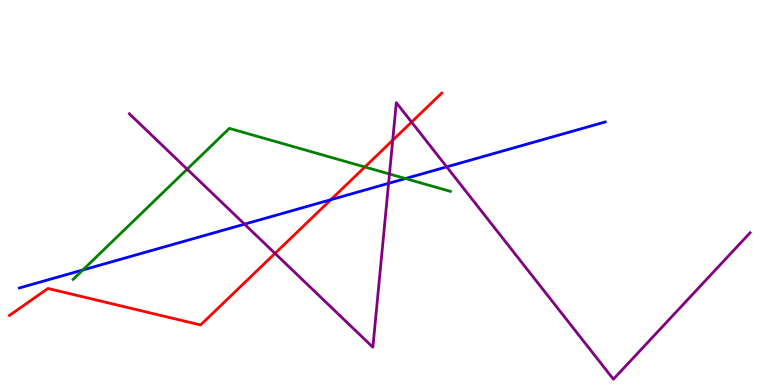[{'lines': ['blue', 'red'], 'intersections': [{'x': 4.27, 'y': 4.81}]}, {'lines': ['green', 'red'], 'intersections': [{'x': 4.71, 'y': 5.66}]}, {'lines': ['purple', 'red'], 'intersections': [{'x': 3.55, 'y': 3.42}, {'x': 5.07, 'y': 6.36}, {'x': 5.31, 'y': 6.83}]}, {'lines': ['blue', 'green'], 'intersections': [{'x': 1.07, 'y': 2.99}, {'x': 5.23, 'y': 5.36}]}, {'lines': ['blue', 'purple'], 'intersections': [{'x': 3.15, 'y': 4.18}, {'x': 5.01, 'y': 5.24}, {'x': 5.76, 'y': 5.67}]}, {'lines': ['green', 'purple'], 'intersections': [{'x': 2.41, 'y': 5.61}, {'x': 5.03, 'y': 5.48}]}]